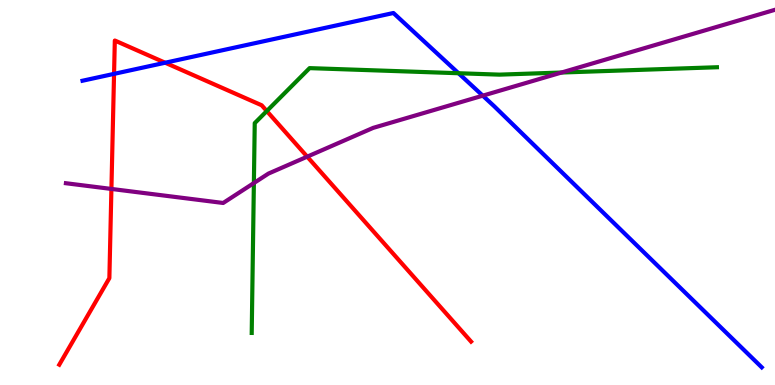[{'lines': ['blue', 'red'], 'intersections': [{'x': 1.47, 'y': 8.08}, {'x': 2.13, 'y': 8.37}]}, {'lines': ['green', 'red'], 'intersections': [{'x': 3.44, 'y': 7.12}]}, {'lines': ['purple', 'red'], 'intersections': [{'x': 1.44, 'y': 5.09}, {'x': 3.96, 'y': 5.93}]}, {'lines': ['blue', 'green'], 'intersections': [{'x': 5.92, 'y': 8.1}]}, {'lines': ['blue', 'purple'], 'intersections': [{'x': 6.23, 'y': 7.52}]}, {'lines': ['green', 'purple'], 'intersections': [{'x': 3.28, 'y': 5.25}, {'x': 7.25, 'y': 8.12}]}]